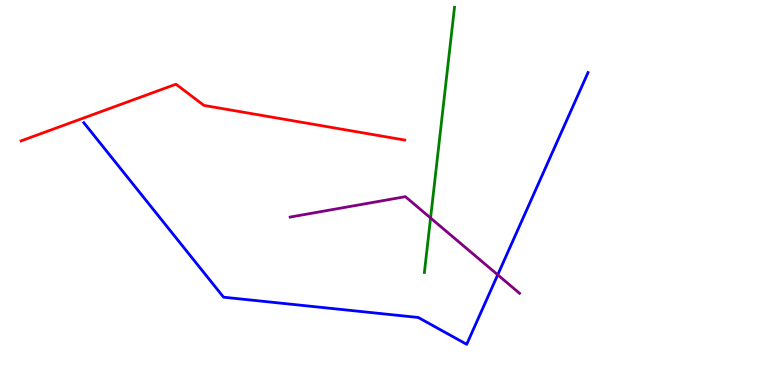[{'lines': ['blue', 'red'], 'intersections': []}, {'lines': ['green', 'red'], 'intersections': []}, {'lines': ['purple', 'red'], 'intersections': []}, {'lines': ['blue', 'green'], 'intersections': []}, {'lines': ['blue', 'purple'], 'intersections': [{'x': 6.42, 'y': 2.86}]}, {'lines': ['green', 'purple'], 'intersections': [{'x': 5.56, 'y': 4.34}]}]